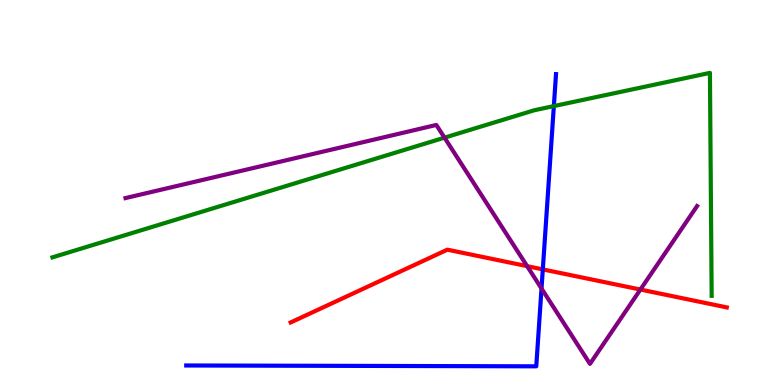[{'lines': ['blue', 'red'], 'intersections': [{'x': 7.0, 'y': 3.0}]}, {'lines': ['green', 'red'], 'intersections': []}, {'lines': ['purple', 'red'], 'intersections': [{'x': 6.8, 'y': 3.09}, {'x': 8.26, 'y': 2.48}]}, {'lines': ['blue', 'green'], 'intersections': [{'x': 7.15, 'y': 7.24}]}, {'lines': ['blue', 'purple'], 'intersections': [{'x': 6.99, 'y': 2.51}]}, {'lines': ['green', 'purple'], 'intersections': [{'x': 5.74, 'y': 6.42}]}]